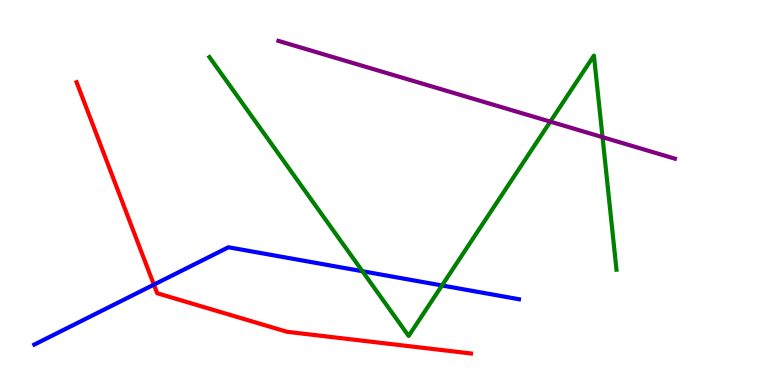[{'lines': ['blue', 'red'], 'intersections': [{'x': 1.99, 'y': 2.61}]}, {'lines': ['green', 'red'], 'intersections': []}, {'lines': ['purple', 'red'], 'intersections': []}, {'lines': ['blue', 'green'], 'intersections': [{'x': 4.68, 'y': 2.96}, {'x': 5.7, 'y': 2.59}]}, {'lines': ['blue', 'purple'], 'intersections': []}, {'lines': ['green', 'purple'], 'intersections': [{'x': 7.1, 'y': 6.84}, {'x': 7.77, 'y': 6.44}]}]